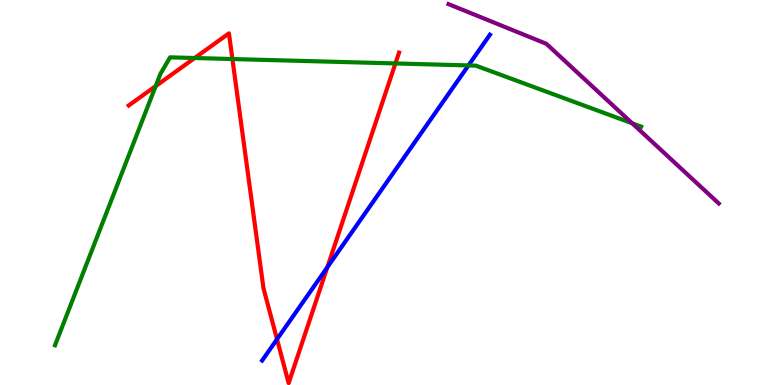[{'lines': ['blue', 'red'], 'intersections': [{'x': 3.57, 'y': 1.19}, {'x': 4.22, 'y': 3.06}]}, {'lines': ['green', 'red'], 'intersections': [{'x': 2.01, 'y': 7.76}, {'x': 2.51, 'y': 8.49}, {'x': 3.0, 'y': 8.47}, {'x': 5.1, 'y': 8.35}]}, {'lines': ['purple', 'red'], 'intersections': []}, {'lines': ['blue', 'green'], 'intersections': [{'x': 6.04, 'y': 8.3}]}, {'lines': ['blue', 'purple'], 'intersections': []}, {'lines': ['green', 'purple'], 'intersections': [{'x': 8.16, 'y': 6.8}]}]